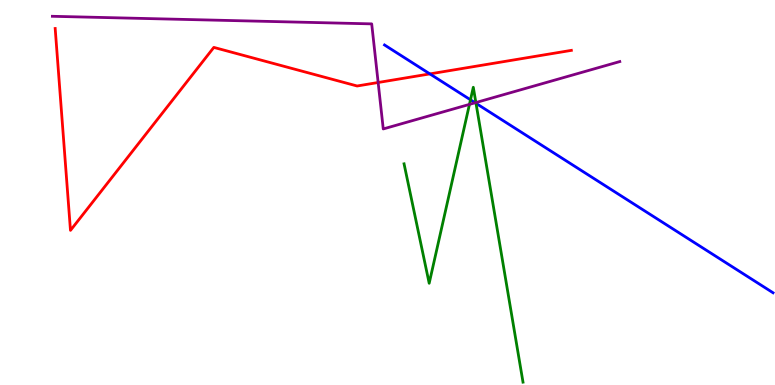[{'lines': ['blue', 'red'], 'intersections': [{'x': 5.55, 'y': 8.08}]}, {'lines': ['green', 'red'], 'intersections': []}, {'lines': ['purple', 'red'], 'intersections': [{'x': 4.88, 'y': 7.86}]}, {'lines': ['blue', 'green'], 'intersections': [{'x': 6.07, 'y': 7.41}, {'x': 6.14, 'y': 7.32}]}, {'lines': ['blue', 'purple'], 'intersections': [{'x': 6.13, 'y': 7.33}]}, {'lines': ['green', 'purple'], 'intersections': [{'x': 6.06, 'y': 7.29}, {'x': 6.14, 'y': 7.34}]}]